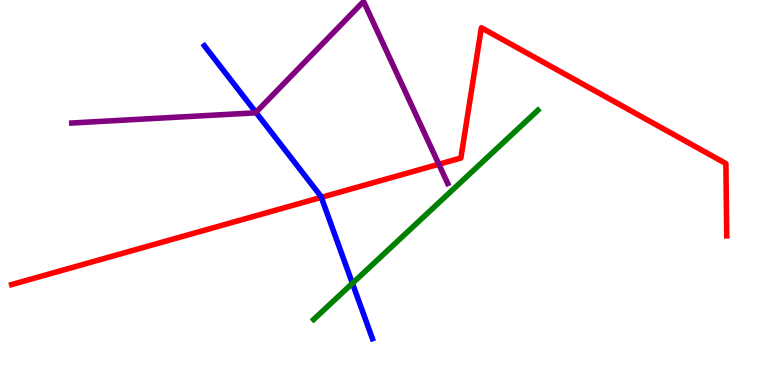[{'lines': ['blue', 'red'], 'intersections': [{'x': 4.15, 'y': 4.87}]}, {'lines': ['green', 'red'], 'intersections': []}, {'lines': ['purple', 'red'], 'intersections': [{'x': 5.66, 'y': 5.73}]}, {'lines': ['blue', 'green'], 'intersections': [{'x': 4.55, 'y': 2.64}]}, {'lines': ['blue', 'purple'], 'intersections': [{'x': 3.3, 'y': 7.08}]}, {'lines': ['green', 'purple'], 'intersections': []}]